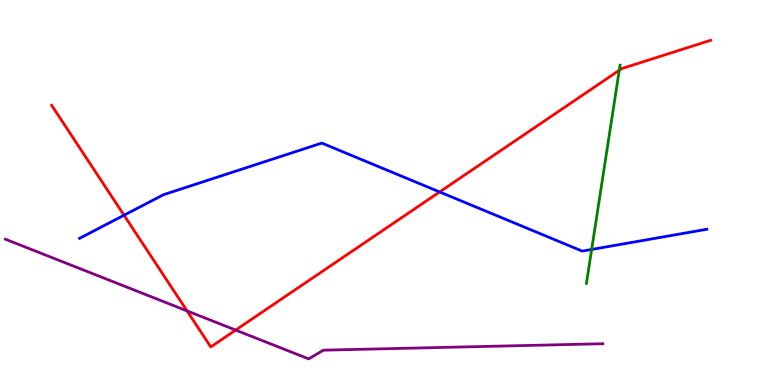[{'lines': ['blue', 'red'], 'intersections': [{'x': 1.6, 'y': 4.41}, {'x': 5.67, 'y': 5.01}]}, {'lines': ['green', 'red'], 'intersections': [{'x': 7.99, 'y': 8.17}]}, {'lines': ['purple', 'red'], 'intersections': [{'x': 2.41, 'y': 1.93}, {'x': 3.04, 'y': 1.43}]}, {'lines': ['blue', 'green'], 'intersections': [{'x': 7.63, 'y': 3.52}]}, {'lines': ['blue', 'purple'], 'intersections': []}, {'lines': ['green', 'purple'], 'intersections': []}]